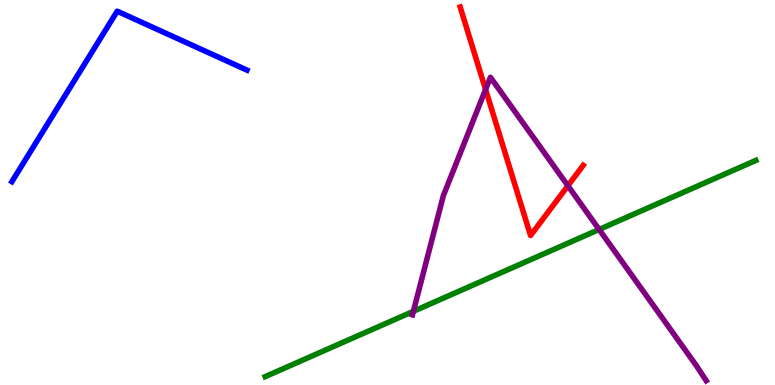[{'lines': ['blue', 'red'], 'intersections': []}, {'lines': ['green', 'red'], 'intersections': []}, {'lines': ['purple', 'red'], 'intersections': [{'x': 6.27, 'y': 7.68}, {'x': 7.33, 'y': 5.18}]}, {'lines': ['blue', 'green'], 'intersections': []}, {'lines': ['blue', 'purple'], 'intersections': []}, {'lines': ['green', 'purple'], 'intersections': [{'x': 5.33, 'y': 1.91}, {'x': 7.73, 'y': 4.04}]}]